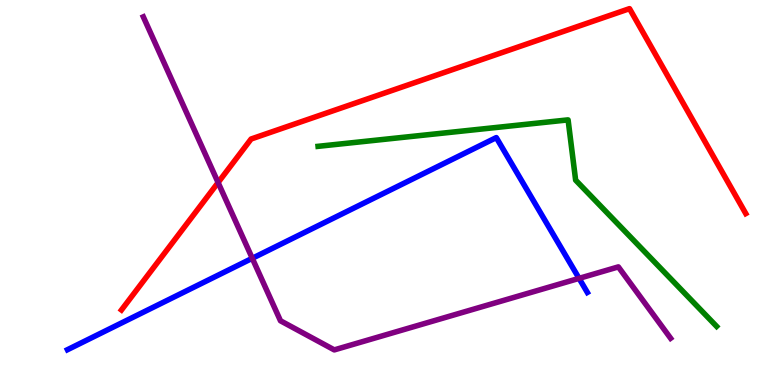[{'lines': ['blue', 'red'], 'intersections': []}, {'lines': ['green', 'red'], 'intersections': []}, {'lines': ['purple', 'red'], 'intersections': [{'x': 2.81, 'y': 5.26}]}, {'lines': ['blue', 'green'], 'intersections': []}, {'lines': ['blue', 'purple'], 'intersections': [{'x': 3.26, 'y': 3.29}, {'x': 7.47, 'y': 2.77}]}, {'lines': ['green', 'purple'], 'intersections': []}]